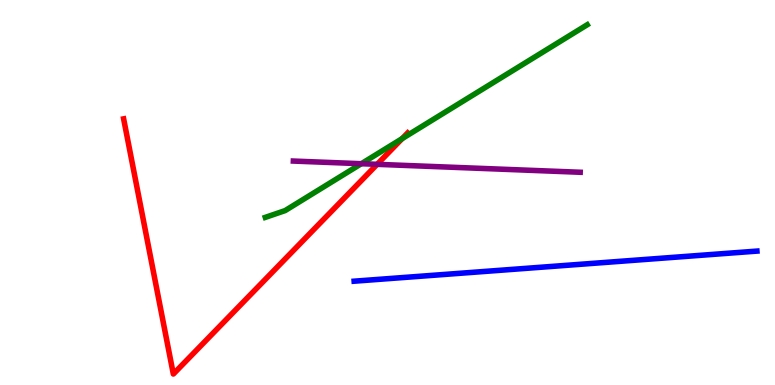[{'lines': ['blue', 'red'], 'intersections': []}, {'lines': ['green', 'red'], 'intersections': [{'x': 5.19, 'y': 6.4}]}, {'lines': ['purple', 'red'], 'intersections': [{'x': 4.87, 'y': 5.73}]}, {'lines': ['blue', 'green'], 'intersections': []}, {'lines': ['blue', 'purple'], 'intersections': []}, {'lines': ['green', 'purple'], 'intersections': [{'x': 4.66, 'y': 5.75}]}]